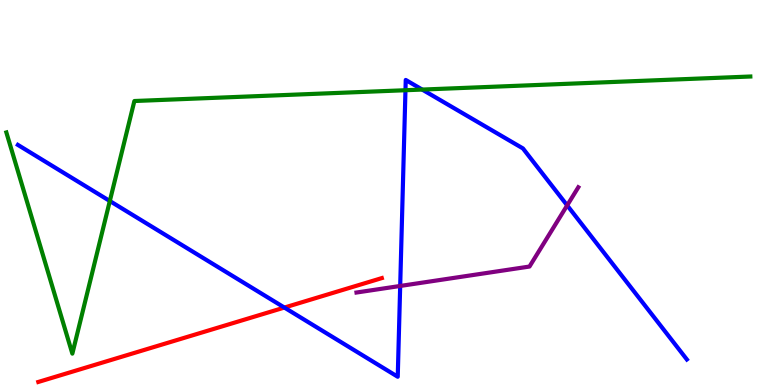[{'lines': ['blue', 'red'], 'intersections': [{'x': 3.67, 'y': 2.01}]}, {'lines': ['green', 'red'], 'intersections': []}, {'lines': ['purple', 'red'], 'intersections': []}, {'lines': ['blue', 'green'], 'intersections': [{'x': 1.42, 'y': 4.78}, {'x': 5.23, 'y': 7.66}, {'x': 5.45, 'y': 7.67}]}, {'lines': ['blue', 'purple'], 'intersections': [{'x': 5.16, 'y': 2.57}, {'x': 7.32, 'y': 4.67}]}, {'lines': ['green', 'purple'], 'intersections': []}]